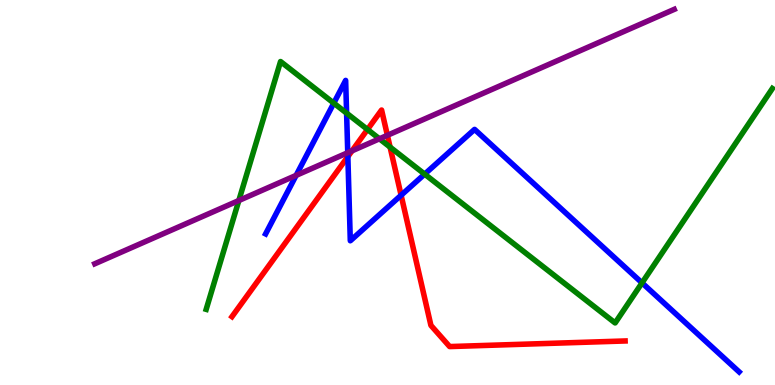[{'lines': ['blue', 'red'], 'intersections': [{'x': 4.49, 'y': 5.93}, {'x': 5.18, 'y': 4.93}]}, {'lines': ['green', 'red'], 'intersections': [{'x': 4.74, 'y': 6.64}, {'x': 5.03, 'y': 6.18}]}, {'lines': ['purple', 'red'], 'intersections': [{'x': 4.54, 'y': 6.08}, {'x': 5.0, 'y': 6.49}]}, {'lines': ['blue', 'green'], 'intersections': [{'x': 4.31, 'y': 7.32}, {'x': 4.47, 'y': 7.06}, {'x': 5.48, 'y': 5.48}, {'x': 8.28, 'y': 2.65}]}, {'lines': ['blue', 'purple'], 'intersections': [{'x': 3.82, 'y': 5.44}, {'x': 4.49, 'y': 6.03}]}, {'lines': ['green', 'purple'], 'intersections': [{'x': 3.08, 'y': 4.79}, {'x': 4.9, 'y': 6.39}]}]